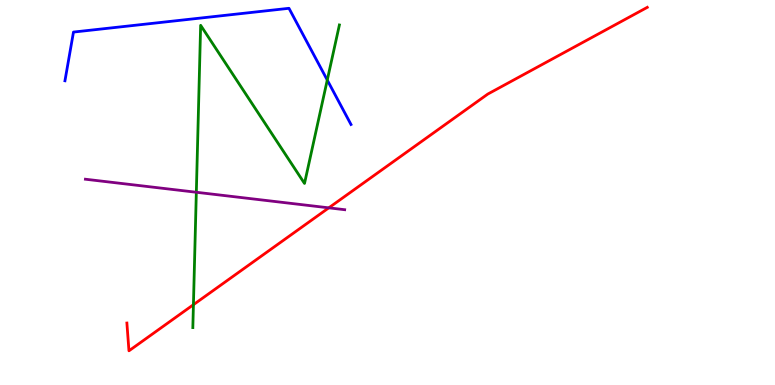[{'lines': ['blue', 'red'], 'intersections': []}, {'lines': ['green', 'red'], 'intersections': [{'x': 2.5, 'y': 2.09}]}, {'lines': ['purple', 'red'], 'intersections': [{'x': 4.24, 'y': 4.6}]}, {'lines': ['blue', 'green'], 'intersections': [{'x': 4.22, 'y': 7.92}]}, {'lines': ['blue', 'purple'], 'intersections': []}, {'lines': ['green', 'purple'], 'intersections': [{'x': 2.53, 'y': 5.01}]}]